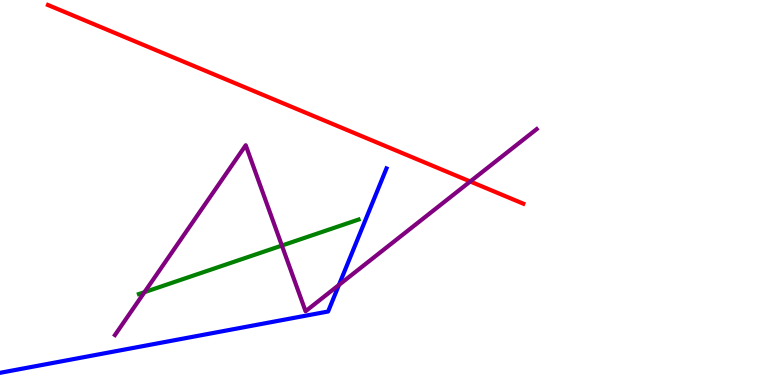[{'lines': ['blue', 'red'], 'intersections': []}, {'lines': ['green', 'red'], 'intersections': []}, {'lines': ['purple', 'red'], 'intersections': [{'x': 6.07, 'y': 5.29}]}, {'lines': ['blue', 'green'], 'intersections': []}, {'lines': ['blue', 'purple'], 'intersections': [{'x': 4.37, 'y': 2.6}]}, {'lines': ['green', 'purple'], 'intersections': [{'x': 1.86, 'y': 2.41}, {'x': 3.64, 'y': 3.62}]}]